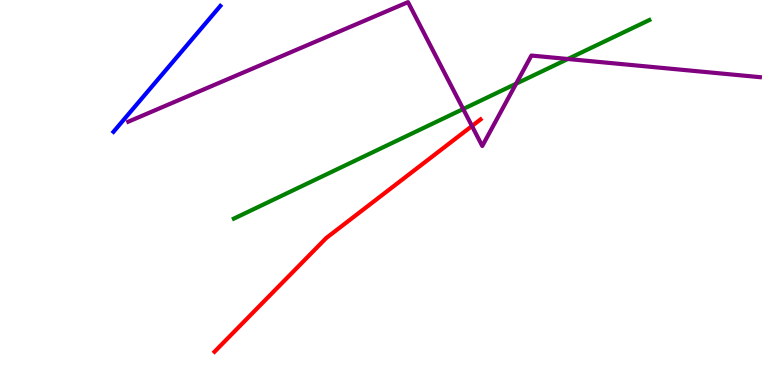[{'lines': ['blue', 'red'], 'intersections': []}, {'lines': ['green', 'red'], 'intersections': []}, {'lines': ['purple', 'red'], 'intersections': [{'x': 6.09, 'y': 6.73}]}, {'lines': ['blue', 'green'], 'intersections': []}, {'lines': ['blue', 'purple'], 'intersections': []}, {'lines': ['green', 'purple'], 'intersections': [{'x': 5.98, 'y': 7.17}, {'x': 6.66, 'y': 7.83}, {'x': 7.33, 'y': 8.47}]}]